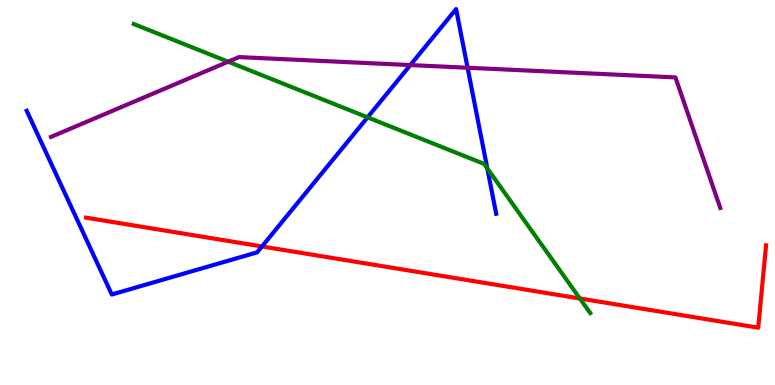[{'lines': ['blue', 'red'], 'intersections': [{'x': 3.38, 'y': 3.6}]}, {'lines': ['green', 'red'], 'intersections': [{'x': 7.48, 'y': 2.25}]}, {'lines': ['purple', 'red'], 'intersections': []}, {'lines': ['blue', 'green'], 'intersections': [{'x': 4.74, 'y': 6.95}, {'x': 6.29, 'y': 5.63}]}, {'lines': ['blue', 'purple'], 'intersections': [{'x': 5.29, 'y': 8.31}, {'x': 6.03, 'y': 8.24}]}, {'lines': ['green', 'purple'], 'intersections': [{'x': 2.94, 'y': 8.4}]}]